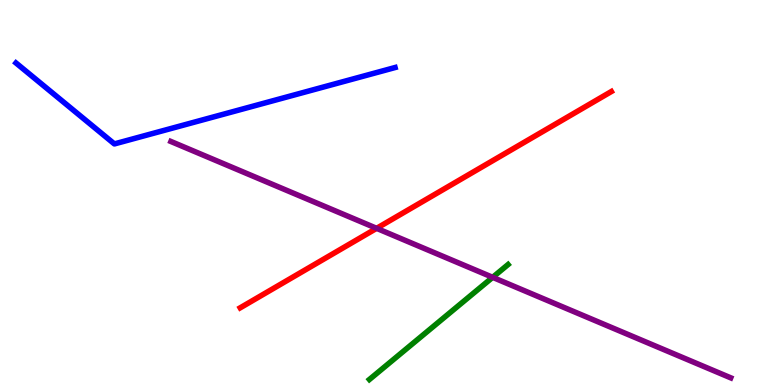[{'lines': ['blue', 'red'], 'intersections': []}, {'lines': ['green', 'red'], 'intersections': []}, {'lines': ['purple', 'red'], 'intersections': [{'x': 4.86, 'y': 4.07}]}, {'lines': ['blue', 'green'], 'intersections': []}, {'lines': ['blue', 'purple'], 'intersections': []}, {'lines': ['green', 'purple'], 'intersections': [{'x': 6.36, 'y': 2.8}]}]